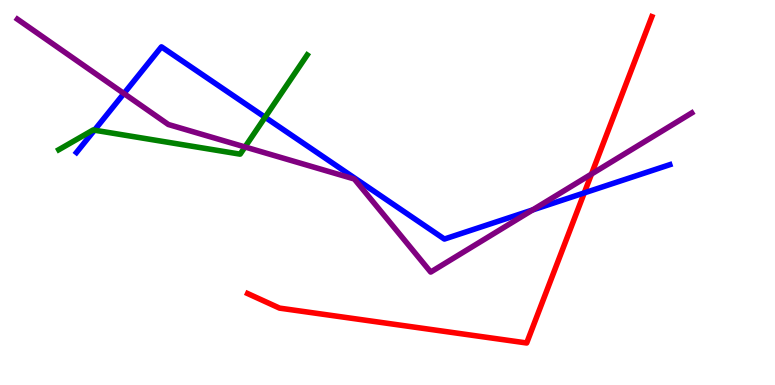[{'lines': ['blue', 'red'], 'intersections': [{'x': 7.54, 'y': 4.99}]}, {'lines': ['green', 'red'], 'intersections': []}, {'lines': ['purple', 'red'], 'intersections': [{'x': 7.63, 'y': 5.48}]}, {'lines': ['blue', 'green'], 'intersections': [{'x': 1.22, 'y': 6.62}, {'x': 3.42, 'y': 6.95}]}, {'lines': ['blue', 'purple'], 'intersections': [{'x': 1.6, 'y': 7.57}, {'x': 6.87, 'y': 4.55}]}, {'lines': ['green', 'purple'], 'intersections': [{'x': 3.16, 'y': 6.18}]}]